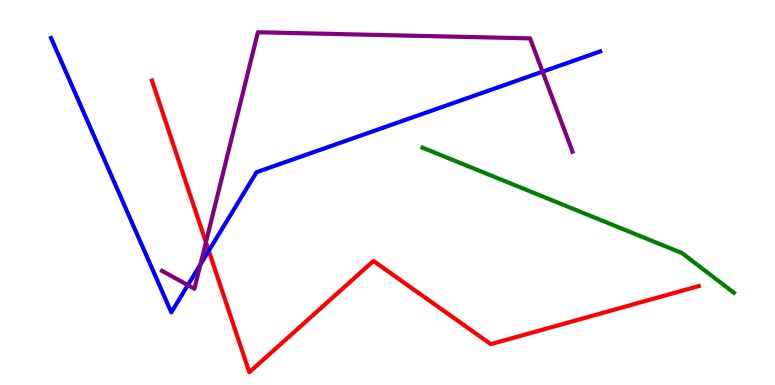[{'lines': ['blue', 'red'], 'intersections': [{'x': 2.69, 'y': 3.49}]}, {'lines': ['green', 'red'], 'intersections': []}, {'lines': ['purple', 'red'], 'intersections': [{'x': 2.66, 'y': 3.71}]}, {'lines': ['blue', 'green'], 'intersections': []}, {'lines': ['blue', 'purple'], 'intersections': [{'x': 2.42, 'y': 2.59}, {'x': 2.59, 'y': 3.13}, {'x': 7.0, 'y': 8.14}]}, {'lines': ['green', 'purple'], 'intersections': []}]